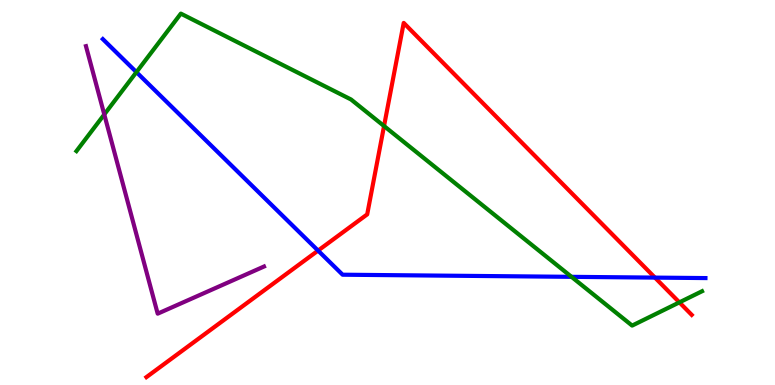[{'lines': ['blue', 'red'], 'intersections': [{'x': 4.1, 'y': 3.49}, {'x': 8.45, 'y': 2.79}]}, {'lines': ['green', 'red'], 'intersections': [{'x': 4.96, 'y': 6.73}, {'x': 8.77, 'y': 2.15}]}, {'lines': ['purple', 'red'], 'intersections': []}, {'lines': ['blue', 'green'], 'intersections': [{'x': 1.76, 'y': 8.13}, {'x': 7.37, 'y': 2.81}]}, {'lines': ['blue', 'purple'], 'intersections': []}, {'lines': ['green', 'purple'], 'intersections': [{'x': 1.35, 'y': 7.03}]}]